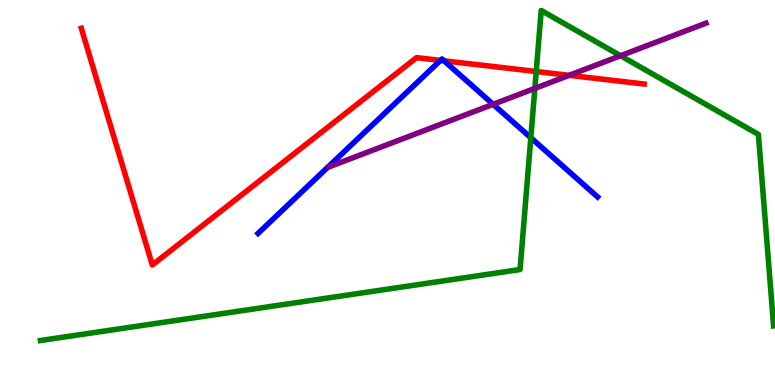[{'lines': ['blue', 'red'], 'intersections': [{'x': 5.68, 'y': 8.43}, {'x': 5.73, 'y': 8.42}]}, {'lines': ['green', 'red'], 'intersections': [{'x': 6.92, 'y': 8.14}]}, {'lines': ['purple', 'red'], 'intersections': [{'x': 7.34, 'y': 8.04}]}, {'lines': ['blue', 'green'], 'intersections': [{'x': 6.85, 'y': 6.42}]}, {'lines': ['blue', 'purple'], 'intersections': [{'x': 6.36, 'y': 7.29}]}, {'lines': ['green', 'purple'], 'intersections': [{'x': 6.9, 'y': 7.7}, {'x': 8.01, 'y': 8.55}]}]